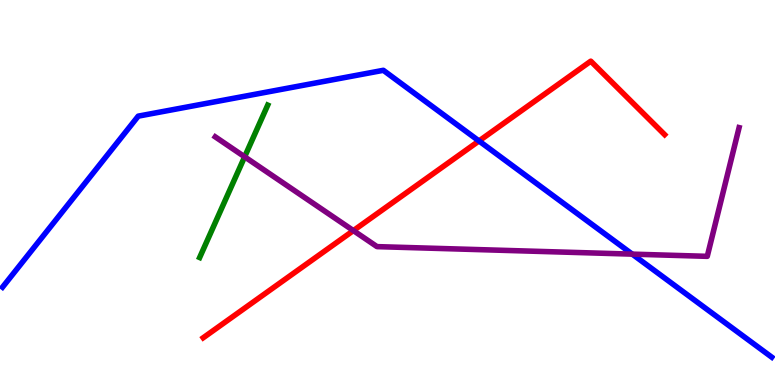[{'lines': ['blue', 'red'], 'intersections': [{'x': 6.18, 'y': 6.34}]}, {'lines': ['green', 'red'], 'intersections': []}, {'lines': ['purple', 'red'], 'intersections': [{'x': 4.56, 'y': 4.01}]}, {'lines': ['blue', 'green'], 'intersections': []}, {'lines': ['blue', 'purple'], 'intersections': [{'x': 8.16, 'y': 3.4}]}, {'lines': ['green', 'purple'], 'intersections': [{'x': 3.16, 'y': 5.93}]}]